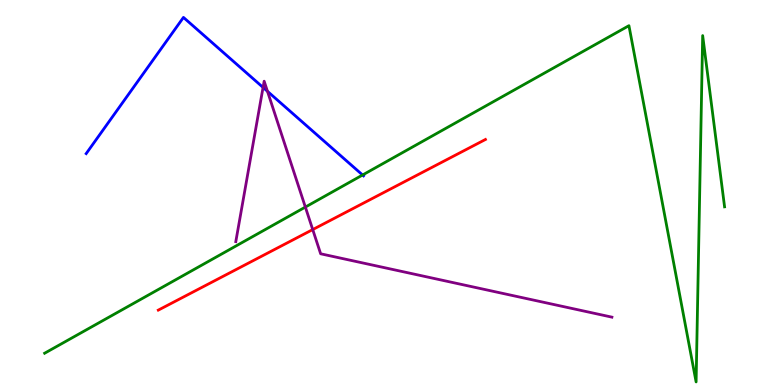[{'lines': ['blue', 'red'], 'intersections': []}, {'lines': ['green', 'red'], 'intersections': []}, {'lines': ['purple', 'red'], 'intersections': [{'x': 4.04, 'y': 4.04}]}, {'lines': ['blue', 'green'], 'intersections': [{'x': 4.68, 'y': 5.45}]}, {'lines': ['blue', 'purple'], 'intersections': [{'x': 3.39, 'y': 7.73}, {'x': 3.45, 'y': 7.63}]}, {'lines': ['green', 'purple'], 'intersections': [{'x': 3.94, 'y': 4.62}]}]